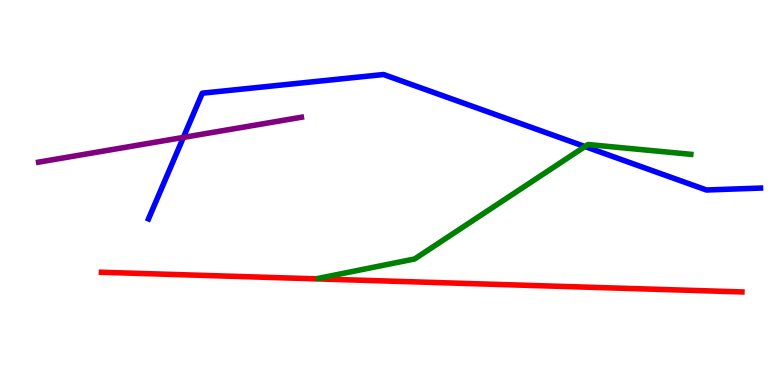[{'lines': ['blue', 'red'], 'intersections': []}, {'lines': ['green', 'red'], 'intersections': []}, {'lines': ['purple', 'red'], 'intersections': []}, {'lines': ['blue', 'green'], 'intersections': [{'x': 7.55, 'y': 6.19}]}, {'lines': ['blue', 'purple'], 'intersections': [{'x': 2.37, 'y': 6.43}]}, {'lines': ['green', 'purple'], 'intersections': []}]